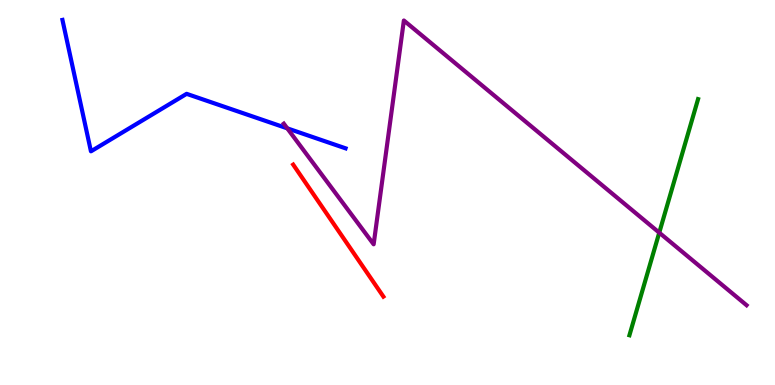[{'lines': ['blue', 'red'], 'intersections': []}, {'lines': ['green', 'red'], 'intersections': []}, {'lines': ['purple', 'red'], 'intersections': []}, {'lines': ['blue', 'green'], 'intersections': []}, {'lines': ['blue', 'purple'], 'intersections': [{'x': 3.71, 'y': 6.67}]}, {'lines': ['green', 'purple'], 'intersections': [{'x': 8.51, 'y': 3.96}]}]